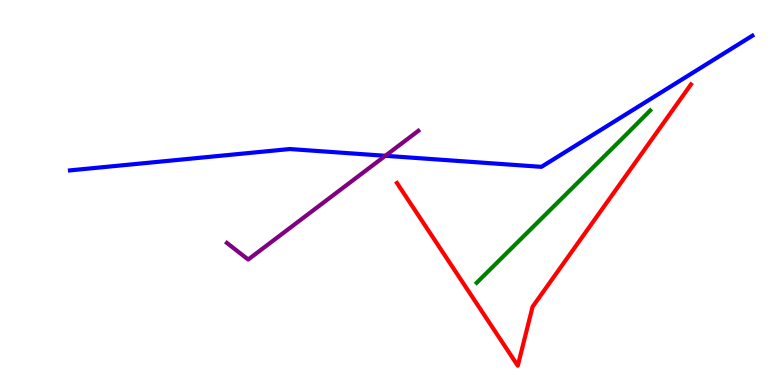[{'lines': ['blue', 'red'], 'intersections': []}, {'lines': ['green', 'red'], 'intersections': []}, {'lines': ['purple', 'red'], 'intersections': []}, {'lines': ['blue', 'green'], 'intersections': []}, {'lines': ['blue', 'purple'], 'intersections': [{'x': 4.97, 'y': 5.95}]}, {'lines': ['green', 'purple'], 'intersections': []}]